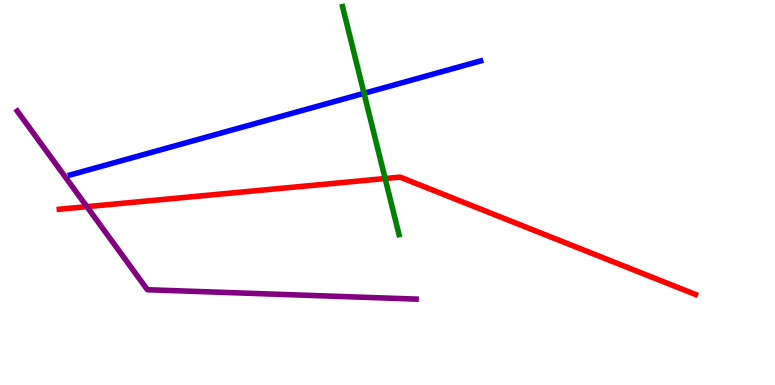[{'lines': ['blue', 'red'], 'intersections': []}, {'lines': ['green', 'red'], 'intersections': [{'x': 4.97, 'y': 5.36}]}, {'lines': ['purple', 'red'], 'intersections': [{'x': 1.12, 'y': 4.63}]}, {'lines': ['blue', 'green'], 'intersections': [{'x': 4.7, 'y': 7.58}]}, {'lines': ['blue', 'purple'], 'intersections': []}, {'lines': ['green', 'purple'], 'intersections': []}]